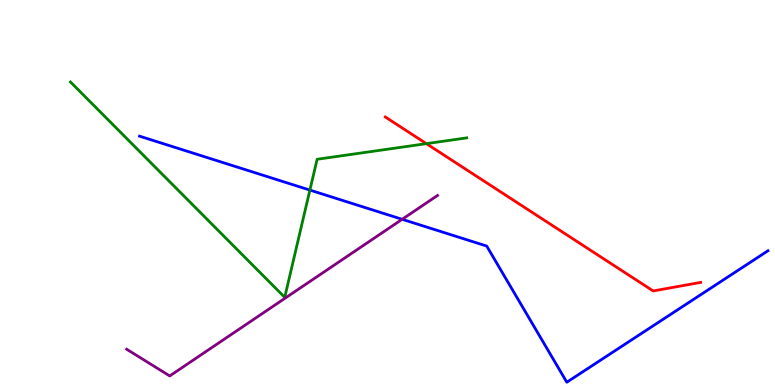[{'lines': ['blue', 'red'], 'intersections': []}, {'lines': ['green', 'red'], 'intersections': [{'x': 5.5, 'y': 6.27}]}, {'lines': ['purple', 'red'], 'intersections': []}, {'lines': ['blue', 'green'], 'intersections': [{'x': 4.0, 'y': 5.06}]}, {'lines': ['blue', 'purple'], 'intersections': [{'x': 5.19, 'y': 4.3}]}, {'lines': ['green', 'purple'], 'intersections': []}]